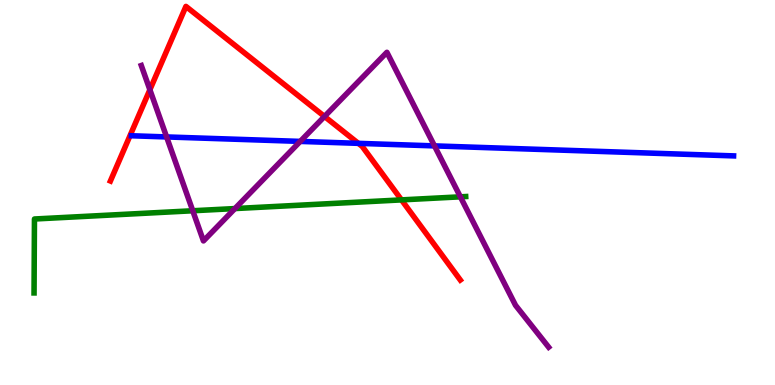[{'lines': ['blue', 'red'], 'intersections': [{'x': 4.62, 'y': 6.28}]}, {'lines': ['green', 'red'], 'intersections': [{'x': 5.18, 'y': 4.81}]}, {'lines': ['purple', 'red'], 'intersections': [{'x': 1.93, 'y': 7.67}, {'x': 4.19, 'y': 6.97}]}, {'lines': ['blue', 'green'], 'intersections': []}, {'lines': ['blue', 'purple'], 'intersections': [{'x': 2.15, 'y': 6.44}, {'x': 3.87, 'y': 6.33}, {'x': 5.61, 'y': 6.21}]}, {'lines': ['green', 'purple'], 'intersections': [{'x': 2.49, 'y': 4.53}, {'x': 3.03, 'y': 4.58}, {'x': 5.94, 'y': 4.89}]}]